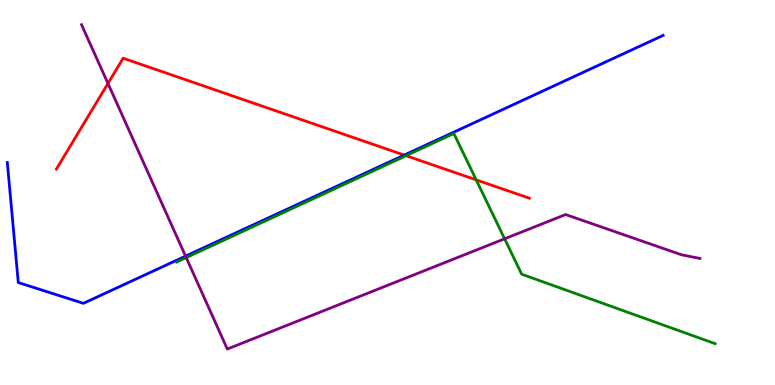[{'lines': ['blue', 'red'], 'intersections': [{'x': 5.22, 'y': 5.97}]}, {'lines': ['green', 'red'], 'intersections': [{'x': 5.24, 'y': 5.96}, {'x': 6.14, 'y': 5.33}]}, {'lines': ['purple', 'red'], 'intersections': [{'x': 1.39, 'y': 7.83}]}, {'lines': ['blue', 'green'], 'intersections': []}, {'lines': ['blue', 'purple'], 'intersections': [{'x': 2.39, 'y': 3.35}]}, {'lines': ['green', 'purple'], 'intersections': [{'x': 2.4, 'y': 3.31}, {'x': 6.51, 'y': 3.8}]}]